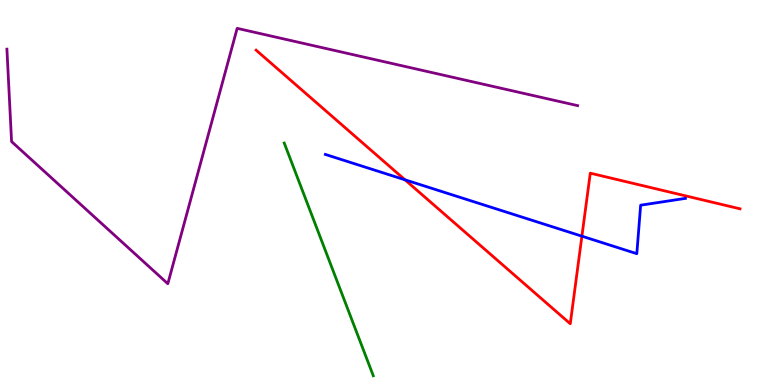[{'lines': ['blue', 'red'], 'intersections': [{'x': 5.23, 'y': 5.33}, {'x': 7.51, 'y': 3.87}]}, {'lines': ['green', 'red'], 'intersections': []}, {'lines': ['purple', 'red'], 'intersections': []}, {'lines': ['blue', 'green'], 'intersections': []}, {'lines': ['blue', 'purple'], 'intersections': []}, {'lines': ['green', 'purple'], 'intersections': []}]